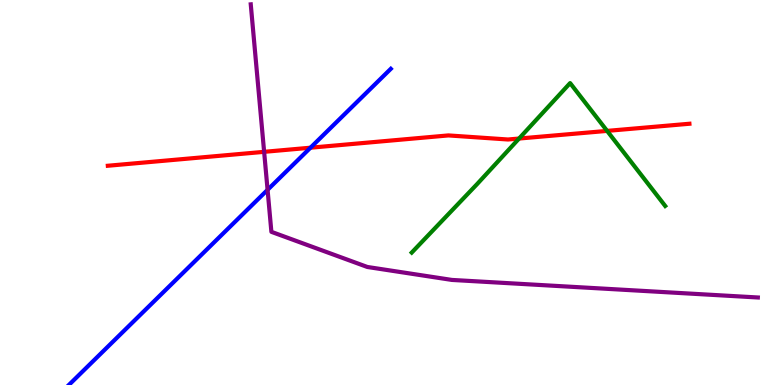[{'lines': ['blue', 'red'], 'intersections': [{'x': 4.01, 'y': 6.16}]}, {'lines': ['green', 'red'], 'intersections': [{'x': 6.7, 'y': 6.4}, {'x': 7.83, 'y': 6.6}]}, {'lines': ['purple', 'red'], 'intersections': [{'x': 3.41, 'y': 6.06}]}, {'lines': ['blue', 'green'], 'intersections': []}, {'lines': ['blue', 'purple'], 'intersections': [{'x': 3.45, 'y': 5.07}]}, {'lines': ['green', 'purple'], 'intersections': []}]